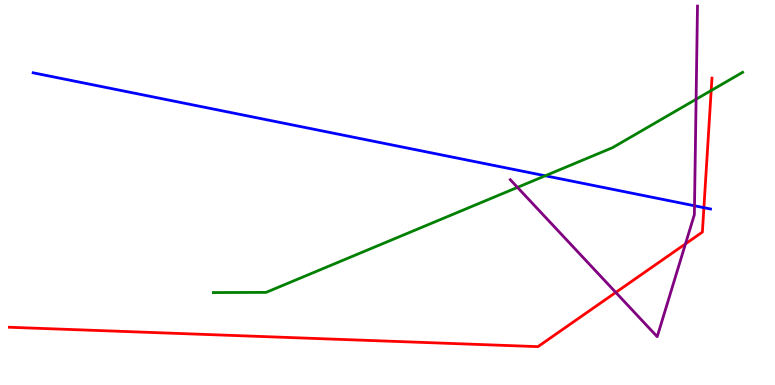[{'lines': ['blue', 'red'], 'intersections': [{'x': 9.08, 'y': 4.61}]}, {'lines': ['green', 'red'], 'intersections': [{'x': 9.18, 'y': 7.65}]}, {'lines': ['purple', 'red'], 'intersections': [{'x': 7.95, 'y': 2.4}, {'x': 8.84, 'y': 3.67}]}, {'lines': ['blue', 'green'], 'intersections': [{'x': 7.04, 'y': 5.43}]}, {'lines': ['blue', 'purple'], 'intersections': [{'x': 8.96, 'y': 4.66}]}, {'lines': ['green', 'purple'], 'intersections': [{'x': 6.68, 'y': 5.13}, {'x': 8.98, 'y': 7.42}]}]